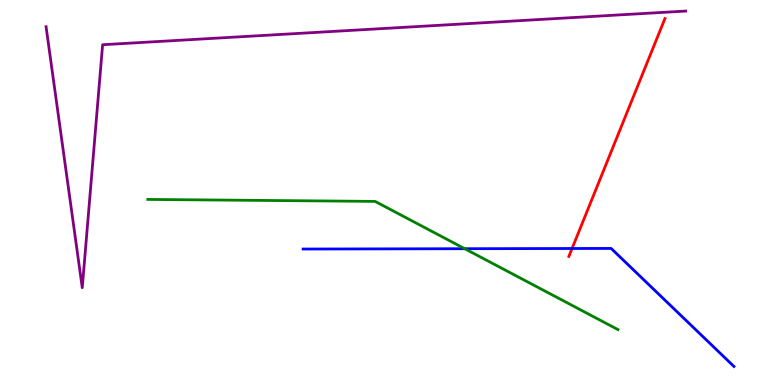[{'lines': ['blue', 'red'], 'intersections': [{'x': 7.38, 'y': 3.55}]}, {'lines': ['green', 'red'], 'intersections': []}, {'lines': ['purple', 'red'], 'intersections': []}, {'lines': ['blue', 'green'], 'intersections': [{'x': 6.0, 'y': 3.54}]}, {'lines': ['blue', 'purple'], 'intersections': []}, {'lines': ['green', 'purple'], 'intersections': []}]